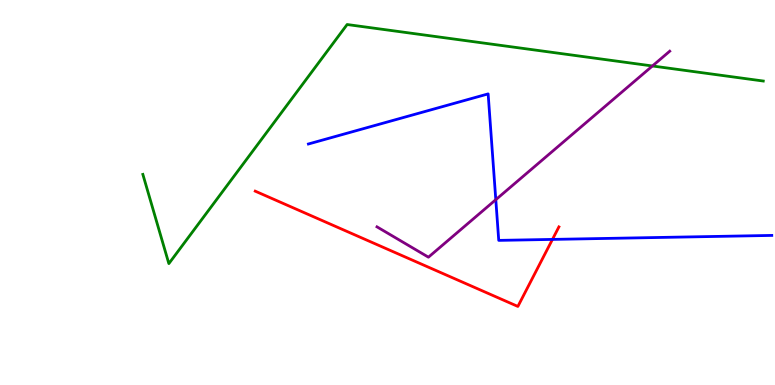[{'lines': ['blue', 'red'], 'intersections': [{'x': 7.13, 'y': 3.78}]}, {'lines': ['green', 'red'], 'intersections': []}, {'lines': ['purple', 'red'], 'intersections': []}, {'lines': ['blue', 'green'], 'intersections': []}, {'lines': ['blue', 'purple'], 'intersections': [{'x': 6.4, 'y': 4.81}]}, {'lines': ['green', 'purple'], 'intersections': [{'x': 8.42, 'y': 8.29}]}]